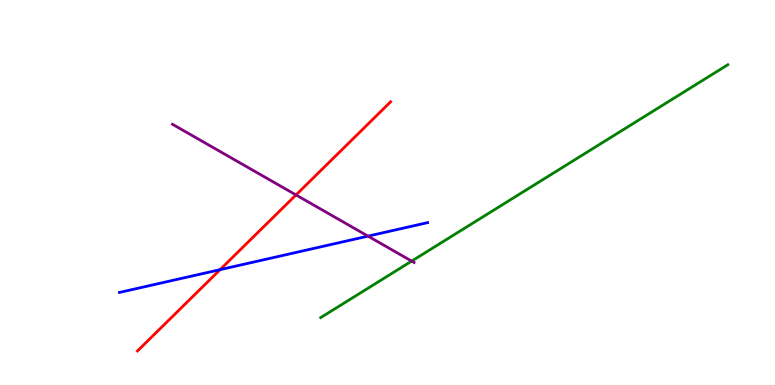[{'lines': ['blue', 'red'], 'intersections': [{'x': 2.84, 'y': 3.0}]}, {'lines': ['green', 'red'], 'intersections': []}, {'lines': ['purple', 'red'], 'intersections': [{'x': 3.82, 'y': 4.94}]}, {'lines': ['blue', 'green'], 'intersections': []}, {'lines': ['blue', 'purple'], 'intersections': [{'x': 4.75, 'y': 3.87}]}, {'lines': ['green', 'purple'], 'intersections': [{'x': 5.31, 'y': 3.22}]}]